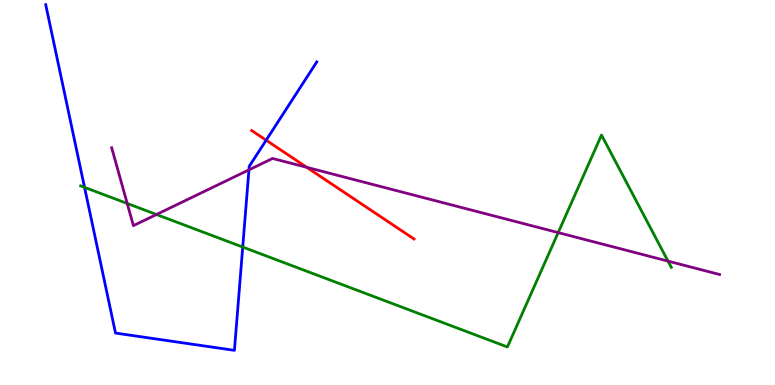[{'lines': ['blue', 'red'], 'intersections': [{'x': 3.43, 'y': 6.36}]}, {'lines': ['green', 'red'], 'intersections': []}, {'lines': ['purple', 'red'], 'intersections': [{'x': 3.96, 'y': 5.65}]}, {'lines': ['blue', 'green'], 'intersections': [{'x': 1.09, 'y': 5.13}, {'x': 3.13, 'y': 3.58}]}, {'lines': ['blue', 'purple'], 'intersections': [{'x': 3.21, 'y': 5.59}]}, {'lines': ['green', 'purple'], 'intersections': [{'x': 1.64, 'y': 4.72}, {'x': 2.02, 'y': 4.43}, {'x': 7.2, 'y': 3.96}, {'x': 8.62, 'y': 3.22}]}]